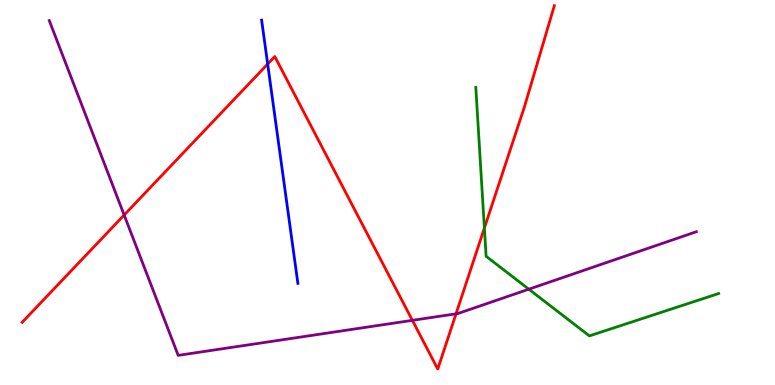[{'lines': ['blue', 'red'], 'intersections': [{'x': 3.45, 'y': 8.34}]}, {'lines': ['green', 'red'], 'intersections': [{'x': 6.25, 'y': 4.08}]}, {'lines': ['purple', 'red'], 'intersections': [{'x': 1.6, 'y': 4.41}, {'x': 5.32, 'y': 1.68}, {'x': 5.88, 'y': 1.85}]}, {'lines': ['blue', 'green'], 'intersections': []}, {'lines': ['blue', 'purple'], 'intersections': []}, {'lines': ['green', 'purple'], 'intersections': [{'x': 6.82, 'y': 2.49}]}]